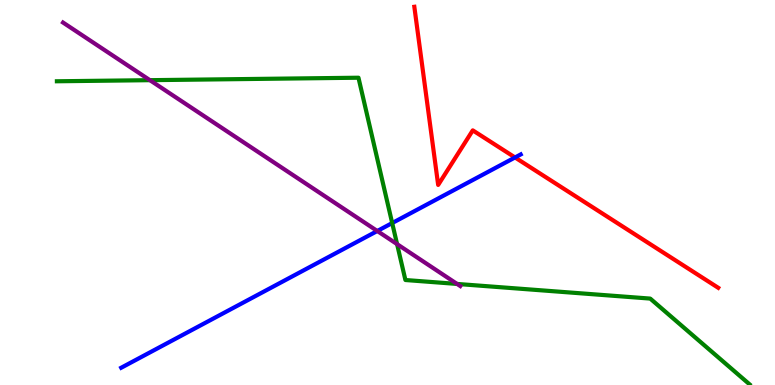[{'lines': ['blue', 'red'], 'intersections': [{'x': 6.65, 'y': 5.91}]}, {'lines': ['green', 'red'], 'intersections': []}, {'lines': ['purple', 'red'], 'intersections': []}, {'lines': ['blue', 'green'], 'intersections': [{'x': 5.06, 'y': 4.21}]}, {'lines': ['blue', 'purple'], 'intersections': [{'x': 4.87, 'y': 4.0}]}, {'lines': ['green', 'purple'], 'intersections': [{'x': 1.93, 'y': 7.92}, {'x': 5.12, 'y': 3.66}, {'x': 5.9, 'y': 2.62}]}]